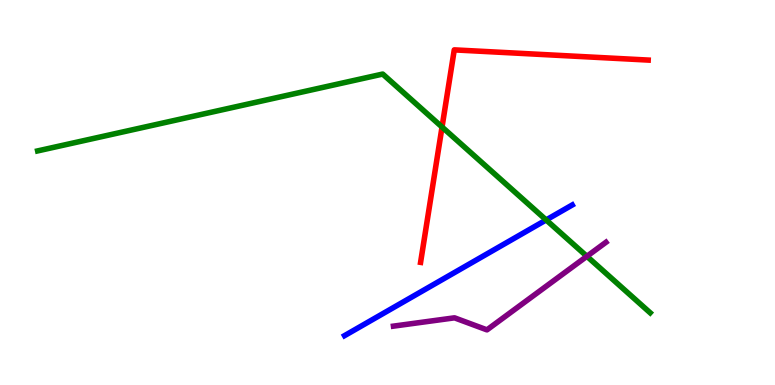[{'lines': ['blue', 'red'], 'intersections': []}, {'lines': ['green', 'red'], 'intersections': [{'x': 5.7, 'y': 6.7}]}, {'lines': ['purple', 'red'], 'intersections': []}, {'lines': ['blue', 'green'], 'intersections': [{'x': 7.05, 'y': 4.29}]}, {'lines': ['blue', 'purple'], 'intersections': []}, {'lines': ['green', 'purple'], 'intersections': [{'x': 7.57, 'y': 3.34}]}]